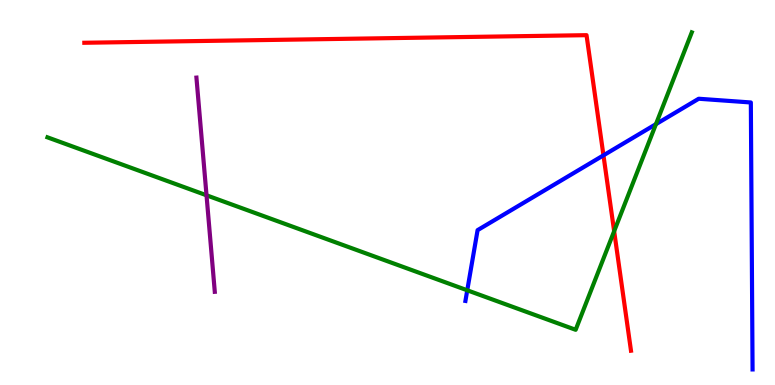[{'lines': ['blue', 'red'], 'intersections': [{'x': 7.79, 'y': 5.97}]}, {'lines': ['green', 'red'], 'intersections': [{'x': 7.92, 'y': 3.99}]}, {'lines': ['purple', 'red'], 'intersections': []}, {'lines': ['blue', 'green'], 'intersections': [{'x': 6.03, 'y': 2.46}, {'x': 8.46, 'y': 6.78}]}, {'lines': ['blue', 'purple'], 'intersections': []}, {'lines': ['green', 'purple'], 'intersections': [{'x': 2.66, 'y': 4.93}]}]